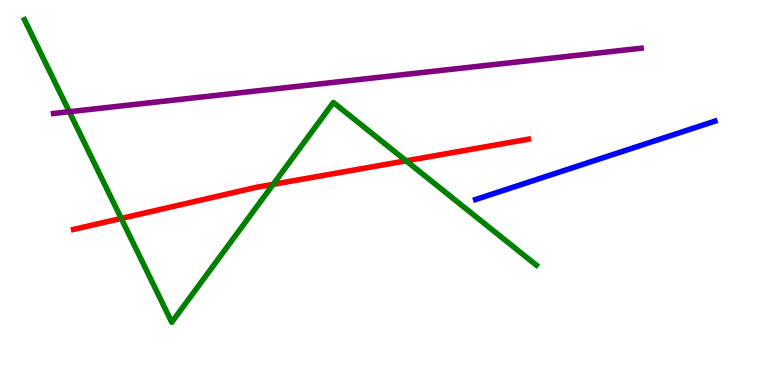[{'lines': ['blue', 'red'], 'intersections': []}, {'lines': ['green', 'red'], 'intersections': [{'x': 1.56, 'y': 4.33}, {'x': 3.53, 'y': 5.21}, {'x': 5.24, 'y': 5.82}]}, {'lines': ['purple', 'red'], 'intersections': []}, {'lines': ['blue', 'green'], 'intersections': []}, {'lines': ['blue', 'purple'], 'intersections': []}, {'lines': ['green', 'purple'], 'intersections': [{'x': 0.894, 'y': 7.1}]}]